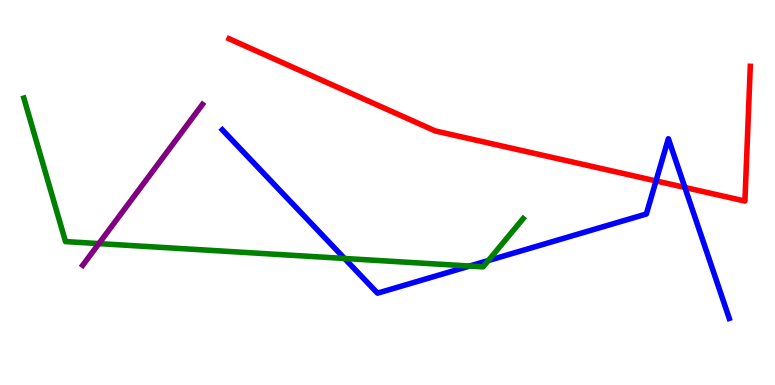[{'lines': ['blue', 'red'], 'intersections': [{'x': 8.46, 'y': 5.3}, {'x': 8.84, 'y': 5.13}]}, {'lines': ['green', 'red'], 'intersections': []}, {'lines': ['purple', 'red'], 'intersections': []}, {'lines': ['blue', 'green'], 'intersections': [{'x': 4.45, 'y': 3.29}, {'x': 6.06, 'y': 3.09}, {'x': 6.3, 'y': 3.23}]}, {'lines': ['blue', 'purple'], 'intersections': []}, {'lines': ['green', 'purple'], 'intersections': [{'x': 1.28, 'y': 3.67}]}]